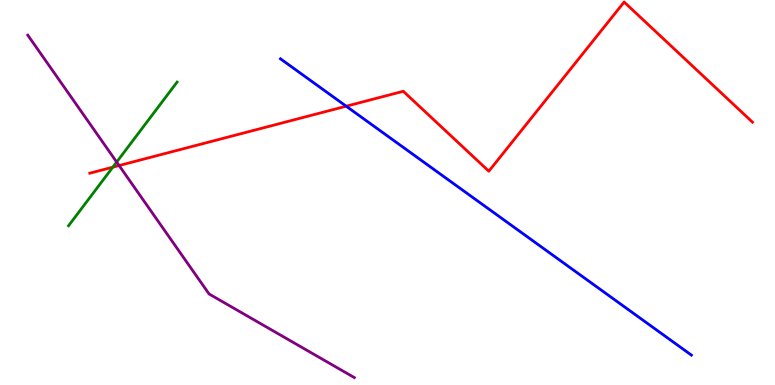[{'lines': ['blue', 'red'], 'intersections': [{'x': 4.47, 'y': 7.24}]}, {'lines': ['green', 'red'], 'intersections': [{'x': 1.46, 'y': 5.66}]}, {'lines': ['purple', 'red'], 'intersections': [{'x': 1.54, 'y': 5.7}]}, {'lines': ['blue', 'green'], 'intersections': []}, {'lines': ['blue', 'purple'], 'intersections': []}, {'lines': ['green', 'purple'], 'intersections': [{'x': 1.51, 'y': 5.79}]}]